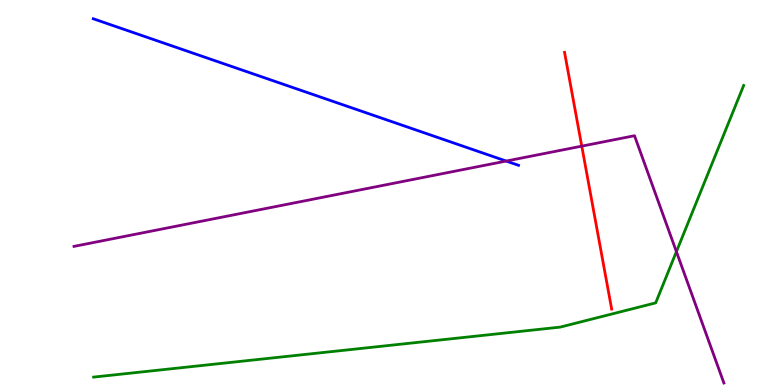[{'lines': ['blue', 'red'], 'intersections': []}, {'lines': ['green', 'red'], 'intersections': []}, {'lines': ['purple', 'red'], 'intersections': [{'x': 7.51, 'y': 6.2}]}, {'lines': ['blue', 'green'], 'intersections': []}, {'lines': ['blue', 'purple'], 'intersections': [{'x': 6.53, 'y': 5.82}]}, {'lines': ['green', 'purple'], 'intersections': [{'x': 8.73, 'y': 3.46}]}]